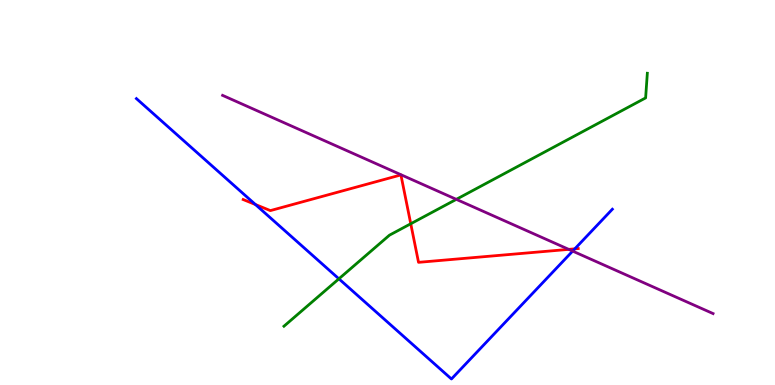[{'lines': ['blue', 'red'], 'intersections': [{'x': 3.3, 'y': 4.69}, {'x': 7.42, 'y': 3.54}]}, {'lines': ['green', 'red'], 'intersections': [{'x': 5.3, 'y': 4.19}]}, {'lines': ['purple', 'red'], 'intersections': [{'x': 7.34, 'y': 3.52}]}, {'lines': ['blue', 'green'], 'intersections': [{'x': 4.37, 'y': 2.76}]}, {'lines': ['blue', 'purple'], 'intersections': [{'x': 7.39, 'y': 3.48}]}, {'lines': ['green', 'purple'], 'intersections': [{'x': 5.89, 'y': 4.82}]}]